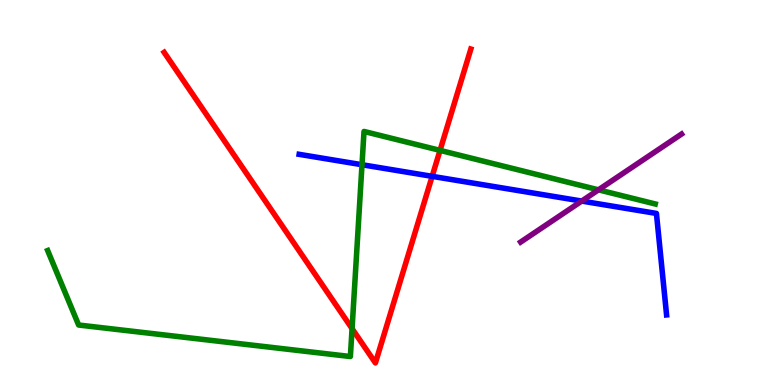[{'lines': ['blue', 'red'], 'intersections': [{'x': 5.58, 'y': 5.42}]}, {'lines': ['green', 'red'], 'intersections': [{'x': 4.54, 'y': 1.46}, {'x': 5.68, 'y': 6.09}]}, {'lines': ['purple', 'red'], 'intersections': []}, {'lines': ['blue', 'green'], 'intersections': [{'x': 4.67, 'y': 5.72}]}, {'lines': ['blue', 'purple'], 'intersections': [{'x': 7.51, 'y': 4.78}]}, {'lines': ['green', 'purple'], 'intersections': [{'x': 7.72, 'y': 5.07}]}]